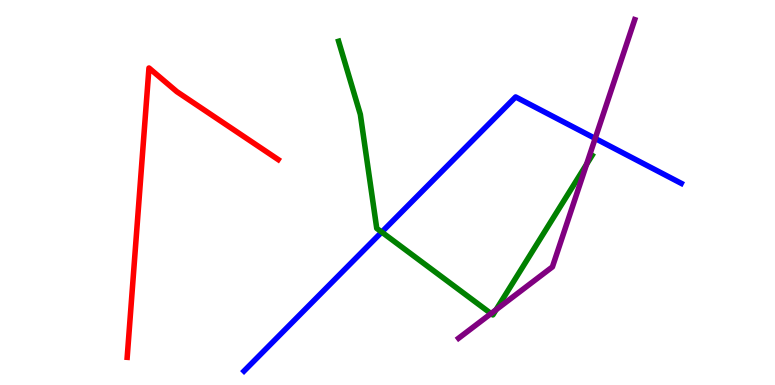[{'lines': ['blue', 'red'], 'intersections': []}, {'lines': ['green', 'red'], 'intersections': []}, {'lines': ['purple', 'red'], 'intersections': []}, {'lines': ['blue', 'green'], 'intersections': [{'x': 4.93, 'y': 3.97}]}, {'lines': ['blue', 'purple'], 'intersections': [{'x': 7.68, 'y': 6.4}]}, {'lines': ['green', 'purple'], 'intersections': [{'x': 6.34, 'y': 1.86}, {'x': 6.4, 'y': 1.96}, {'x': 7.57, 'y': 5.73}]}]